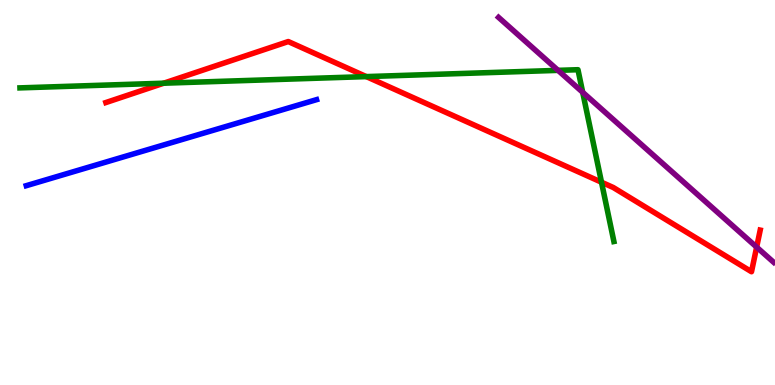[{'lines': ['blue', 'red'], 'intersections': []}, {'lines': ['green', 'red'], 'intersections': [{'x': 2.11, 'y': 7.84}, {'x': 4.73, 'y': 8.01}, {'x': 7.76, 'y': 5.27}]}, {'lines': ['purple', 'red'], 'intersections': [{'x': 9.76, 'y': 3.58}]}, {'lines': ['blue', 'green'], 'intersections': []}, {'lines': ['blue', 'purple'], 'intersections': []}, {'lines': ['green', 'purple'], 'intersections': [{'x': 7.2, 'y': 8.17}, {'x': 7.52, 'y': 7.6}]}]